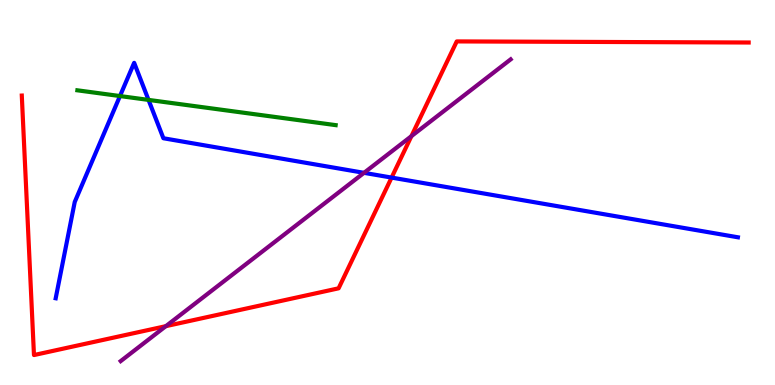[{'lines': ['blue', 'red'], 'intersections': [{'x': 5.05, 'y': 5.39}]}, {'lines': ['green', 'red'], 'intersections': []}, {'lines': ['purple', 'red'], 'intersections': [{'x': 2.14, 'y': 1.53}, {'x': 5.31, 'y': 6.46}]}, {'lines': ['blue', 'green'], 'intersections': [{'x': 1.55, 'y': 7.51}, {'x': 1.92, 'y': 7.41}]}, {'lines': ['blue', 'purple'], 'intersections': [{'x': 4.7, 'y': 5.51}]}, {'lines': ['green', 'purple'], 'intersections': []}]